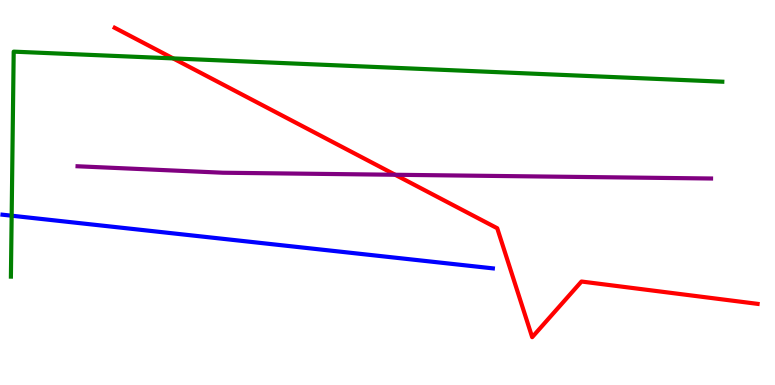[{'lines': ['blue', 'red'], 'intersections': []}, {'lines': ['green', 'red'], 'intersections': [{'x': 2.23, 'y': 8.48}]}, {'lines': ['purple', 'red'], 'intersections': [{'x': 5.1, 'y': 5.46}]}, {'lines': ['blue', 'green'], 'intersections': [{'x': 0.151, 'y': 4.4}]}, {'lines': ['blue', 'purple'], 'intersections': []}, {'lines': ['green', 'purple'], 'intersections': []}]